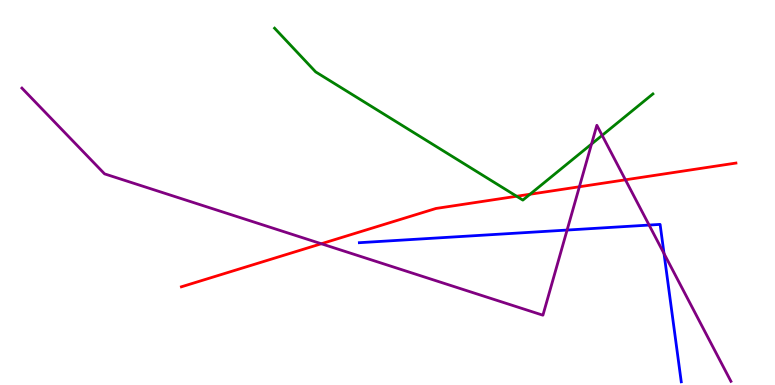[{'lines': ['blue', 'red'], 'intersections': []}, {'lines': ['green', 'red'], 'intersections': [{'x': 6.67, 'y': 4.9}, {'x': 6.84, 'y': 4.95}]}, {'lines': ['purple', 'red'], 'intersections': [{'x': 4.15, 'y': 3.67}, {'x': 7.48, 'y': 5.15}, {'x': 8.07, 'y': 5.33}]}, {'lines': ['blue', 'green'], 'intersections': []}, {'lines': ['blue', 'purple'], 'intersections': [{'x': 7.32, 'y': 4.02}, {'x': 8.38, 'y': 4.15}, {'x': 8.57, 'y': 3.41}]}, {'lines': ['green', 'purple'], 'intersections': [{'x': 7.63, 'y': 6.26}, {'x': 7.77, 'y': 6.48}]}]